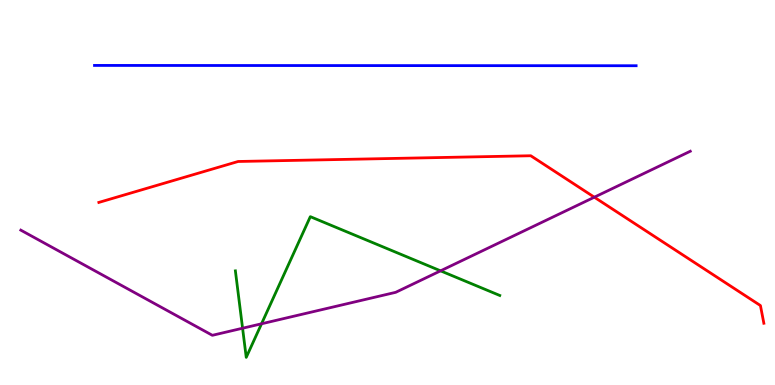[{'lines': ['blue', 'red'], 'intersections': []}, {'lines': ['green', 'red'], 'intersections': []}, {'lines': ['purple', 'red'], 'intersections': [{'x': 7.67, 'y': 4.88}]}, {'lines': ['blue', 'green'], 'intersections': []}, {'lines': ['blue', 'purple'], 'intersections': []}, {'lines': ['green', 'purple'], 'intersections': [{'x': 3.13, 'y': 1.47}, {'x': 3.37, 'y': 1.59}, {'x': 5.68, 'y': 2.97}]}]